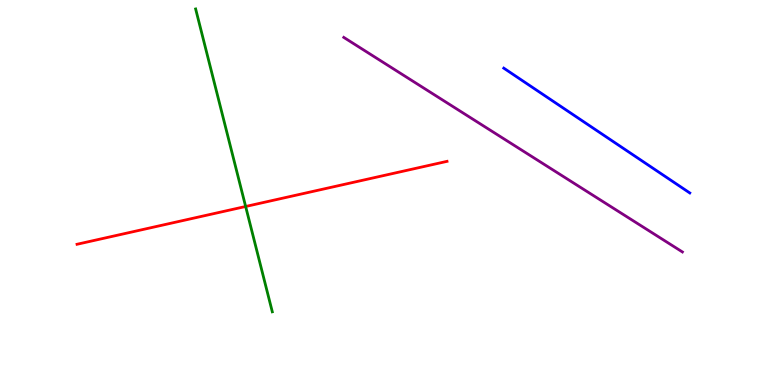[{'lines': ['blue', 'red'], 'intersections': []}, {'lines': ['green', 'red'], 'intersections': [{'x': 3.17, 'y': 4.64}]}, {'lines': ['purple', 'red'], 'intersections': []}, {'lines': ['blue', 'green'], 'intersections': []}, {'lines': ['blue', 'purple'], 'intersections': []}, {'lines': ['green', 'purple'], 'intersections': []}]